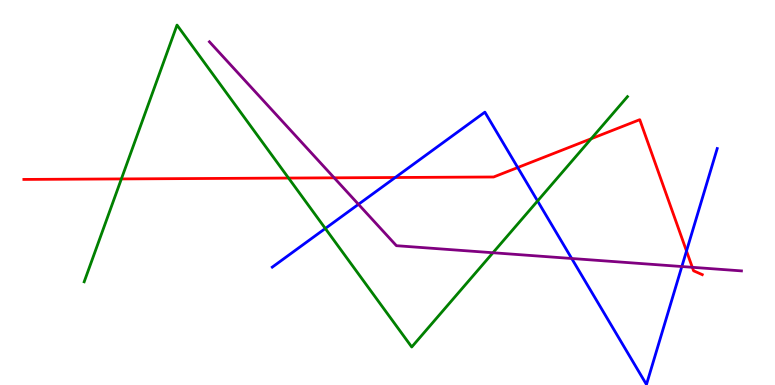[{'lines': ['blue', 'red'], 'intersections': [{'x': 5.1, 'y': 5.39}, {'x': 6.68, 'y': 5.65}, {'x': 8.86, 'y': 3.48}]}, {'lines': ['green', 'red'], 'intersections': [{'x': 1.57, 'y': 5.35}, {'x': 3.72, 'y': 5.38}, {'x': 7.63, 'y': 6.4}]}, {'lines': ['purple', 'red'], 'intersections': [{'x': 4.31, 'y': 5.38}, {'x': 8.93, 'y': 3.06}]}, {'lines': ['blue', 'green'], 'intersections': [{'x': 4.2, 'y': 4.07}, {'x': 6.94, 'y': 4.78}]}, {'lines': ['blue', 'purple'], 'intersections': [{'x': 4.63, 'y': 4.69}, {'x': 7.38, 'y': 3.29}, {'x': 8.8, 'y': 3.08}]}, {'lines': ['green', 'purple'], 'intersections': [{'x': 6.36, 'y': 3.44}]}]